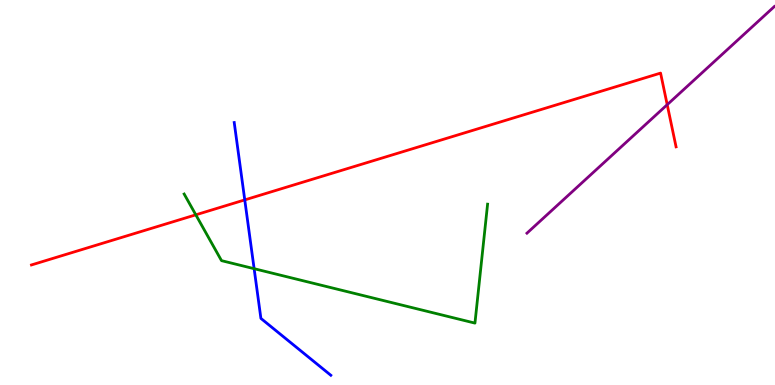[{'lines': ['blue', 'red'], 'intersections': [{'x': 3.16, 'y': 4.81}]}, {'lines': ['green', 'red'], 'intersections': [{'x': 2.53, 'y': 4.42}]}, {'lines': ['purple', 'red'], 'intersections': [{'x': 8.61, 'y': 7.28}]}, {'lines': ['blue', 'green'], 'intersections': [{'x': 3.28, 'y': 3.02}]}, {'lines': ['blue', 'purple'], 'intersections': []}, {'lines': ['green', 'purple'], 'intersections': []}]